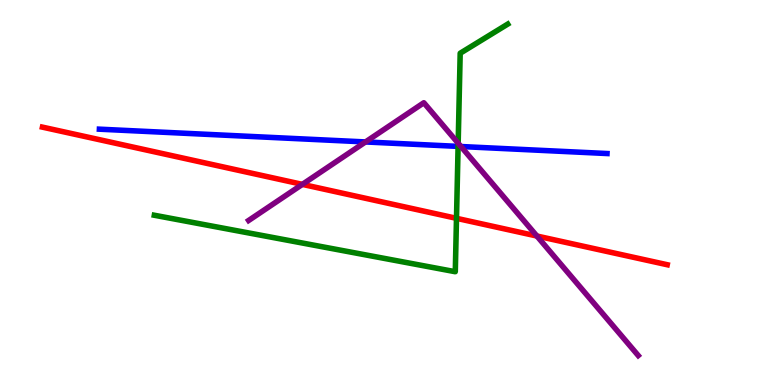[{'lines': ['blue', 'red'], 'intersections': []}, {'lines': ['green', 'red'], 'intersections': [{'x': 5.89, 'y': 4.33}]}, {'lines': ['purple', 'red'], 'intersections': [{'x': 3.9, 'y': 5.21}, {'x': 6.93, 'y': 3.87}]}, {'lines': ['blue', 'green'], 'intersections': [{'x': 5.91, 'y': 6.2}]}, {'lines': ['blue', 'purple'], 'intersections': [{'x': 4.72, 'y': 6.31}, {'x': 5.95, 'y': 6.19}]}, {'lines': ['green', 'purple'], 'intersections': [{'x': 5.91, 'y': 6.28}]}]